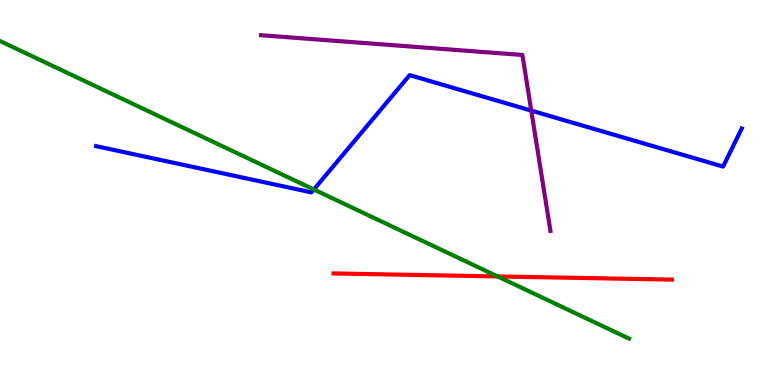[{'lines': ['blue', 'red'], 'intersections': []}, {'lines': ['green', 'red'], 'intersections': [{'x': 6.42, 'y': 2.82}]}, {'lines': ['purple', 'red'], 'intersections': []}, {'lines': ['blue', 'green'], 'intersections': [{'x': 4.05, 'y': 5.08}]}, {'lines': ['blue', 'purple'], 'intersections': [{'x': 6.86, 'y': 7.13}]}, {'lines': ['green', 'purple'], 'intersections': []}]